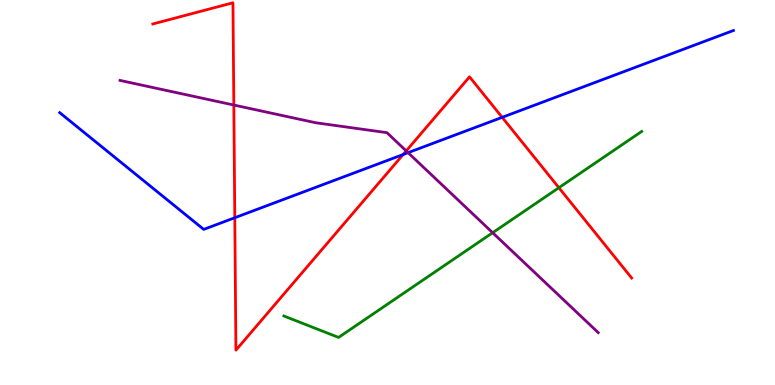[{'lines': ['blue', 'red'], 'intersections': [{'x': 3.03, 'y': 4.34}, {'x': 5.2, 'y': 5.99}, {'x': 6.48, 'y': 6.95}]}, {'lines': ['green', 'red'], 'intersections': [{'x': 7.21, 'y': 5.12}]}, {'lines': ['purple', 'red'], 'intersections': [{'x': 3.02, 'y': 7.27}, {'x': 5.24, 'y': 6.08}]}, {'lines': ['blue', 'green'], 'intersections': []}, {'lines': ['blue', 'purple'], 'intersections': [{'x': 5.27, 'y': 6.03}]}, {'lines': ['green', 'purple'], 'intersections': [{'x': 6.36, 'y': 3.96}]}]